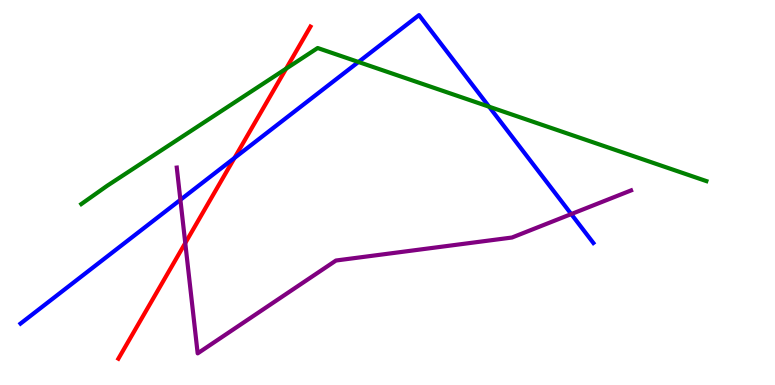[{'lines': ['blue', 'red'], 'intersections': [{'x': 3.03, 'y': 5.9}]}, {'lines': ['green', 'red'], 'intersections': [{'x': 3.69, 'y': 8.22}]}, {'lines': ['purple', 'red'], 'intersections': [{'x': 2.39, 'y': 3.69}]}, {'lines': ['blue', 'green'], 'intersections': [{'x': 4.63, 'y': 8.39}, {'x': 6.31, 'y': 7.23}]}, {'lines': ['blue', 'purple'], 'intersections': [{'x': 2.33, 'y': 4.81}, {'x': 7.37, 'y': 4.44}]}, {'lines': ['green', 'purple'], 'intersections': []}]